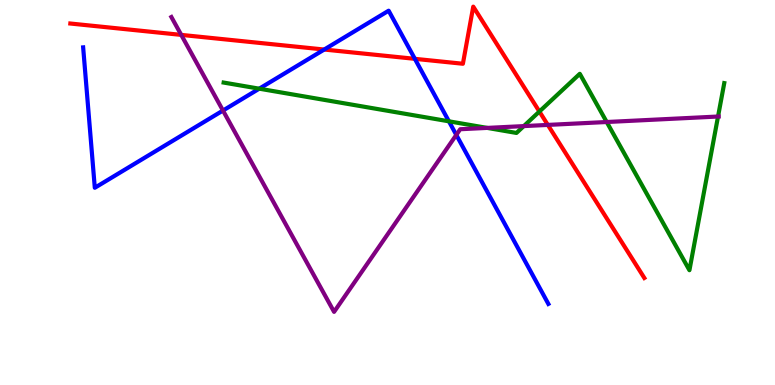[{'lines': ['blue', 'red'], 'intersections': [{'x': 4.18, 'y': 8.71}, {'x': 5.35, 'y': 8.47}]}, {'lines': ['green', 'red'], 'intersections': [{'x': 6.96, 'y': 7.1}]}, {'lines': ['purple', 'red'], 'intersections': [{'x': 2.34, 'y': 9.09}, {'x': 7.07, 'y': 6.76}]}, {'lines': ['blue', 'green'], 'intersections': [{'x': 3.35, 'y': 7.7}, {'x': 5.79, 'y': 6.85}]}, {'lines': ['blue', 'purple'], 'intersections': [{'x': 2.88, 'y': 7.13}, {'x': 5.89, 'y': 6.5}]}, {'lines': ['green', 'purple'], 'intersections': [{'x': 6.29, 'y': 6.68}, {'x': 6.76, 'y': 6.72}, {'x': 7.83, 'y': 6.83}, {'x': 9.26, 'y': 6.97}]}]